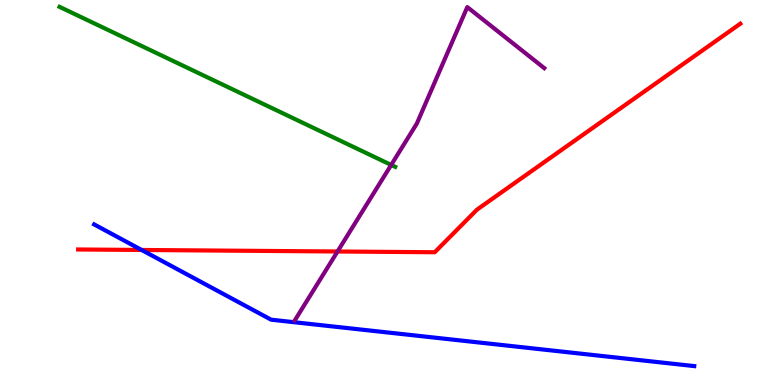[{'lines': ['blue', 'red'], 'intersections': [{'x': 1.83, 'y': 3.51}]}, {'lines': ['green', 'red'], 'intersections': []}, {'lines': ['purple', 'red'], 'intersections': [{'x': 4.36, 'y': 3.47}]}, {'lines': ['blue', 'green'], 'intersections': []}, {'lines': ['blue', 'purple'], 'intersections': []}, {'lines': ['green', 'purple'], 'intersections': [{'x': 5.05, 'y': 5.72}]}]